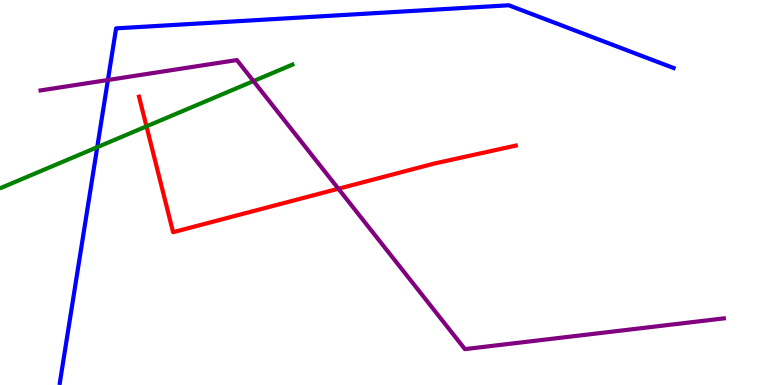[{'lines': ['blue', 'red'], 'intersections': []}, {'lines': ['green', 'red'], 'intersections': [{'x': 1.89, 'y': 6.72}]}, {'lines': ['purple', 'red'], 'intersections': [{'x': 4.37, 'y': 5.1}]}, {'lines': ['blue', 'green'], 'intersections': [{'x': 1.25, 'y': 6.18}]}, {'lines': ['blue', 'purple'], 'intersections': [{'x': 1.39, 'y': 7.92}]}, {'lines': ['green', 'purple'], 'intersections': [{'x': 3.27, 'y': 7.89}]}]